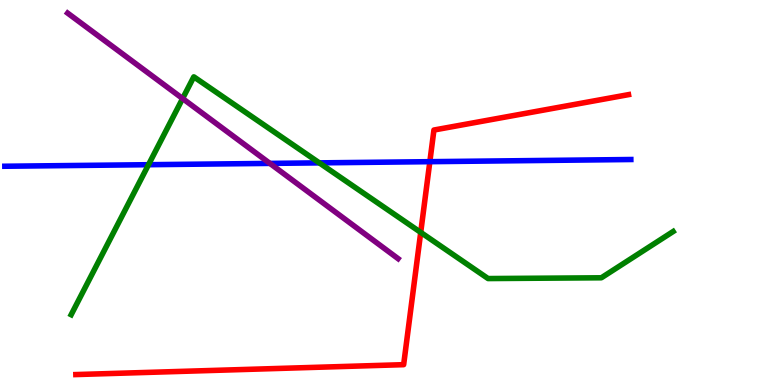[{'lines': ['blue', 'red'], 'intersections': [{'x': 5.55, 'y': 5.8}]}, {'lines': ['green', 'red'], 'intersections': [{'x': 5.43, 'y': 3.96}]}, {'lines': ['purple', 'red'], 'intersections': []}, {'lines': ['blue', 'green'], 'intersections': [{'x': 1.92, 'y': 5.72}, {'x': 4.12, 'y': 5.77}]}, {'lines': ['blue', 'purple'], 'intersections': [{'x': 3.48, 'y': 5.76}]}, {'lines': ['green', 'purple'], 'intersections': [{'x': 2.36, 'y': 7.44}]}]